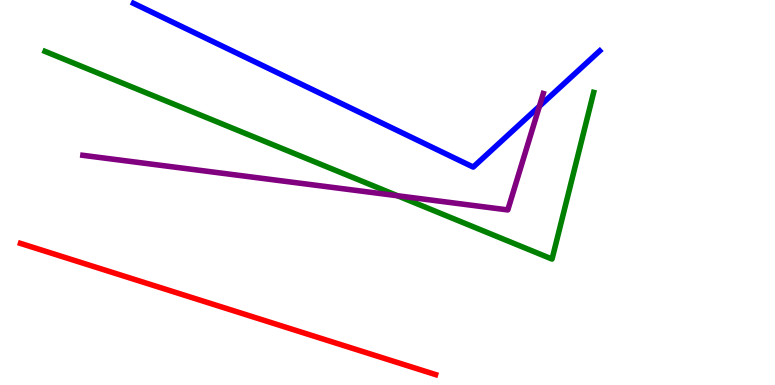[{'lines': ['blue', 'red'], 'intersections': []}, {'lines': ['green', 'red'], 'intersections': []}, {'lines': ['purple', 'red'], 'intersections': []}, {'lines': ['blue', 'green'], 'intersections': []}, {'lines': ['blue', 'purple'], 'intersections': [{'x': 6.96, 'y': 7.24}]}, {'lines': ['green', 'purple'], 'intersections': [{'x': 5.13, 'y': 4.92}]}]